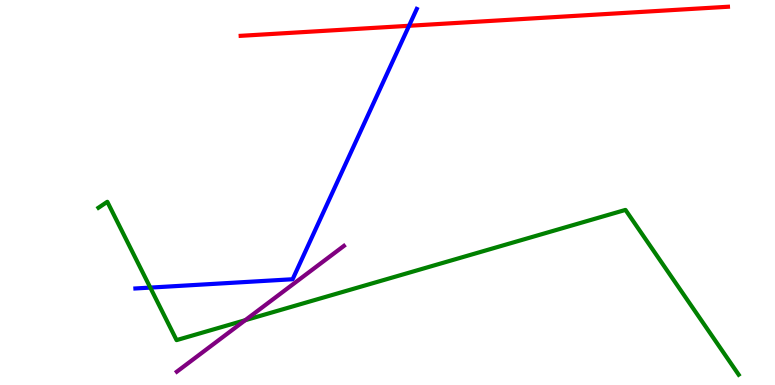[{'lines': ['blue', 'red'], 'intersections': [{'x': 5.28, 'y': 9.33}]}, {'lines': ['green', 'red'], 'intersections': []}, {'lines': ['purple', 'red'], 'intersections': []}, {'lines': ['blue', 'green'], 'intersections': [{'x': 1.94, 'y': 2.53}]}, {'lines': ['blue', 'purple'], 'intersections': []}, {'lines': ['green', 'purple'], 'intersections': [{'x': 3.16, 'y': 1.68}]}]